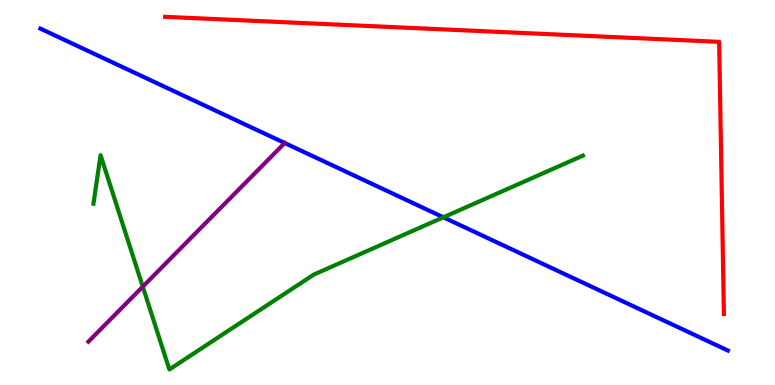[{'lines': ['blue', 'red'], 'intersections': []}, {'lines': ['green', 'red'], 'intersections': []}, {'lines': ['purple', 'red'], 'intersections': []}, {'lines': ['blue', 'green'], 'intersections': [{'x': 5.72, 'y': 4.36}]}, {'lines': ['blue', 'purple'], 'intersections': []}, {'lines': ['green', 'purple'], 'intersections': [{'x': 1.84, 'y': 2.55}]}]